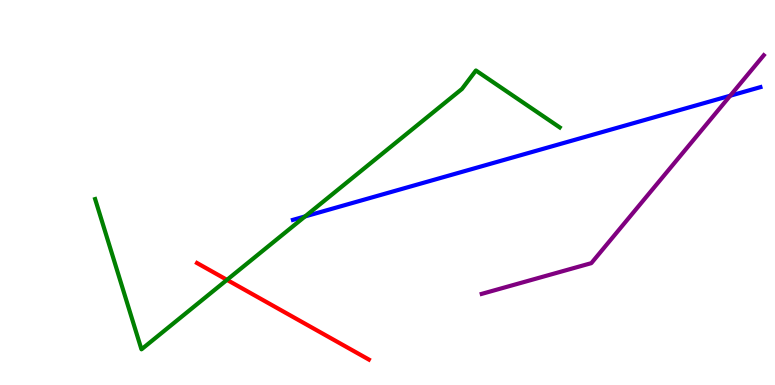[{'lines': ['blue', 'red'], 'intersections': []}, {'lines': ['green', 'red'], 'intersections': [{'x': 2.93, 'y': 2.73}]}, {'lines': ['purple', 'red'], 'intersections': []}, {'lines': ['blue', 'green'], 'intersections': [{'x': 3.94, 'y': 4.38}]}, {'lines': ['blue', 'purple'], 'intersections': [{'x': 9.42, 'y': 7.51}]}, {'lines': ['green', 'purple'], 'intersections': []}]